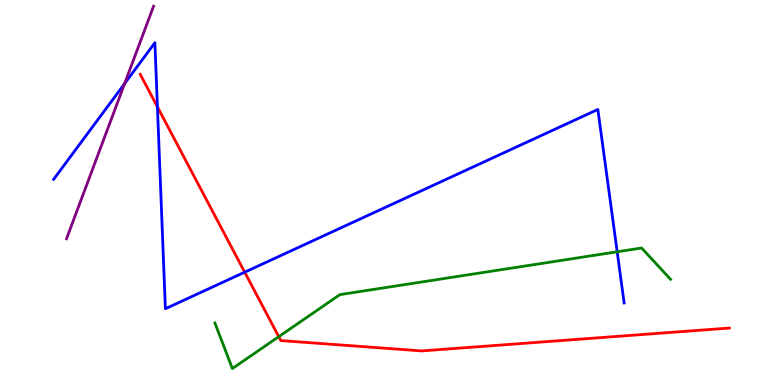[{'lines': ['blue', 'red'], 'intersections': [{'x': 2.03, 'y': 7.22}, {'x': 3.16, 'y': 2.93}]}, {'lines': ['green', 'red'], 'intersections': [{'x': 3.6, 'y': 1.26}]}, {'lines': ['purple', 'red'], 'intersections': []}, {'lines': ['blue', 'green'], 'intersections': [{'x': 7.96, 'y': 3.46}]}, {'lines': ['blue', 'purple'], 'intersections': [{'x': 1.61, 'y': 7.83}]}, {'lines': ['green', 'purple'], 'intersections': []}]